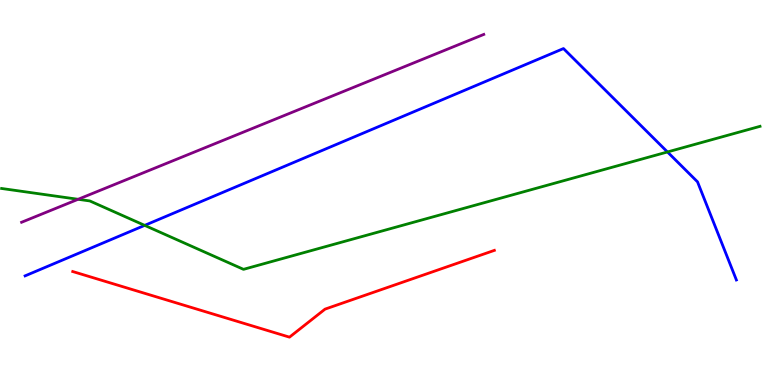[{'lines': ['blue', 'red'], 'intersections': []}, {'lines': ['green', 'red'], 'intersections': []}, {'lines': ['purple', 'red'], 'intersections': []}, {'lines': ['blue', 'green'], 'intersections': [{'x': 1.87, 'y': 4.15}, {'x': 8.61, 'y': 6.05}]}, {'lines': ['blue', 'purple'], 'intersections': []}, {'lines': ['green', 'purple'], 'intersections': [{'x': 1.01, 'y': 4.82}]}]